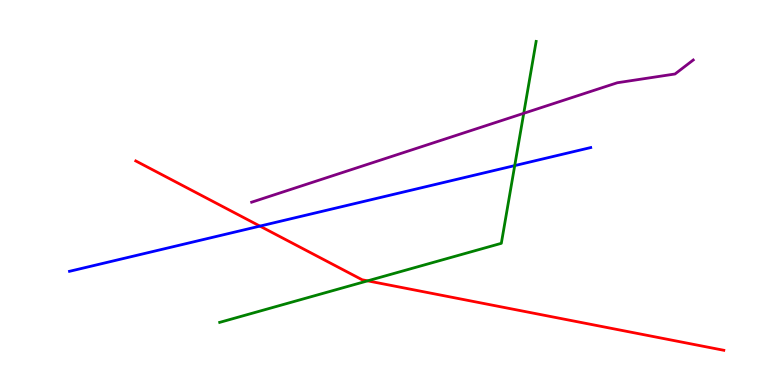[{'lines': ['blue', 'red'], 'intersections': [{'x': 3.35, 'y': 4.13}]}, {'lines': ['green', 'red'], 'intersections': [{'x': 4.74, 'y': 2.71}]}, {'lines': ['purple', 'red'], 'intersections': []}, {'lines': ['blue', 'green'], 'intersections': [{'x': 6.64, 'y': 5.7}]}, {'lines': ['blue', 'purple'], 'intersections': []}, {'lines': ['green', 'purple'], 'intersections': [{'x': 6.76, 'y': 7.06}]}]